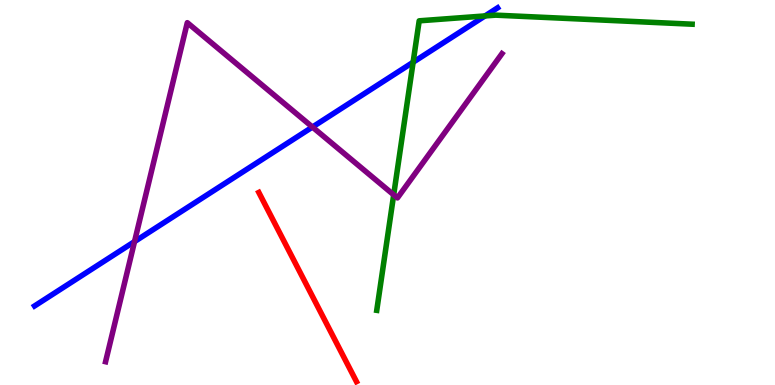[{'lines': ['blue', 'red'], 'intersections': []}, {'lines': ['green', 'red'], 'intersections': []}, {'lines': ['purple', 'red'], 'intersections': []}, {'lines': ['blue', 'green'], 'intersections': [{'x': 5.33, 'y': 8.38}, {'x': 6.26, 'y': 9.59}]}, {'lines': ['blue', 'purple'], 'intersections': [{'x': 1.74, 'y': 3.72}, {'x': 4.03, 'y': 6.7}]}, {'lines': ['green', 'purple'], 'intersections': [{'x': 5.08, 'y': 4.94}]}]